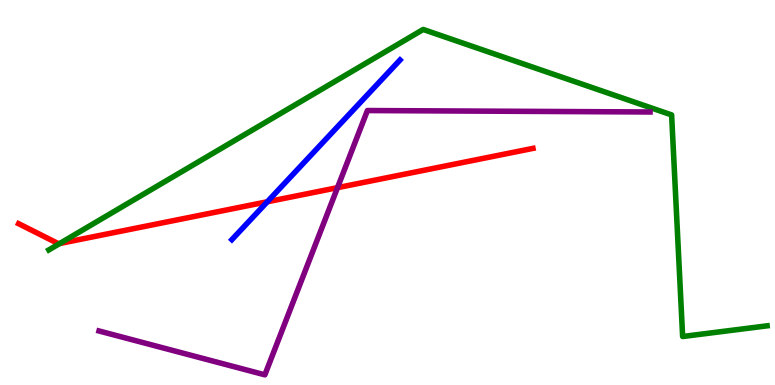[{'lines': ['blue', 'red'], 'intersections': [{'x': 3.45, 'y': 4.76}]}, {'lines': ['green', 'red'], 'intersections': [{'x': 0.771, 'y': 3.68}]}, {'lines': ['purple', 'red'], 'intersections': [{'x': 4.35, 'y': 5.13}]}, {'lines': ['blue', 'green'], 'intersections': []}, {'lines': ['blue', 'purple'], 'intersections': []}, {'lines': ['green', 'purple'], 'intersections': []}]